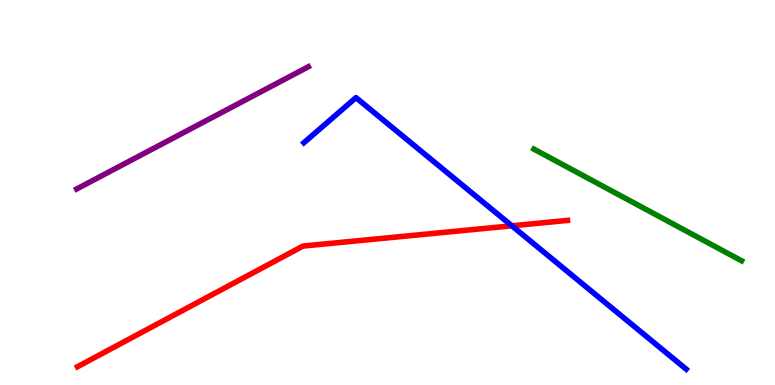[{'lines': ['blue', 'red'], 'intersections': [{'x': 6.6, 'y': 4.14}]}, {'lines': ['green', 'red'], 'intersections': []}, {'lines': ['purple', 'red'], 'intersections': []}, {'lines': ['blue', 'green'], 'intersections': []}, {'lines': ['blue', 'purple'], 'intersections': []}, {'lines': ['green', 'purple'], 'intersections': []}]